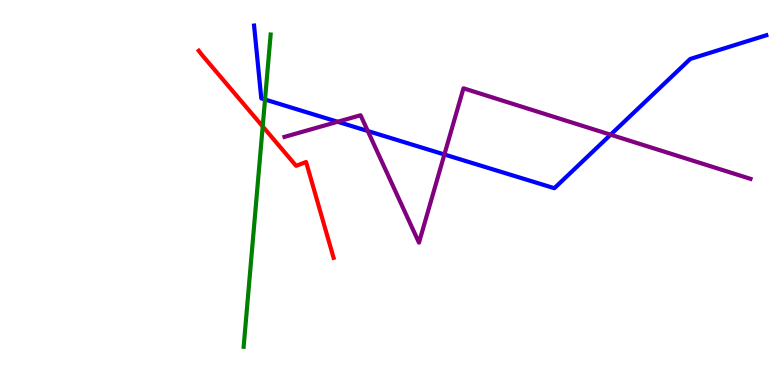[{'lines': ['blue', 'red'], 'intersections': []}, {'lines': ['green', 'red'], 'intersections': [{'x': 3.39, 'y': 6.72}]}, {'lines': ['purple', 'red'], 'intersections': []}, {'lines': ['blue', 'green'], 'intersections': [{'x': 3.42, 'y': 7.42}]}, {'lines': ['blue', 'purple'], 'intersections': [{'x': 4.36, 'y': 6.84}, {'x': 4.75, 'y': 6.6}, {'x': 5.73, 'y': 5.99}, {'x': 7.88, 'y': 6.5}]}, {'lines': ['green', 'purple'], 'intersections': []}]